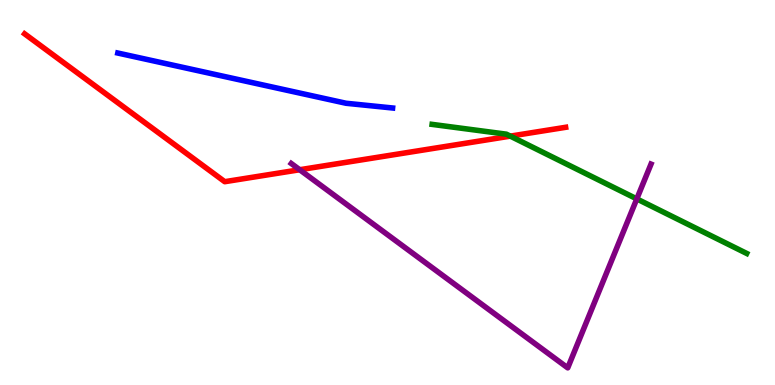[{'lines': ['blue', 'red'], 'intersections': []}, {'lines': ['green', 'red'], 'intersections': [{'x': 6.58, 'y': 6.46}]}, {'lines': ['purple', 'red'], 'intersections': [{'x': 3.87, 'y': 5.59}]}, {'lines': ['blue', 'green'], 'intersections': []}, {'lines': ['blue', 'purple'], 'intersections': []}, {'lines': ['green', 'purple'], 'intersections': [{'x': 8.22, 'y': 4.83}]}]